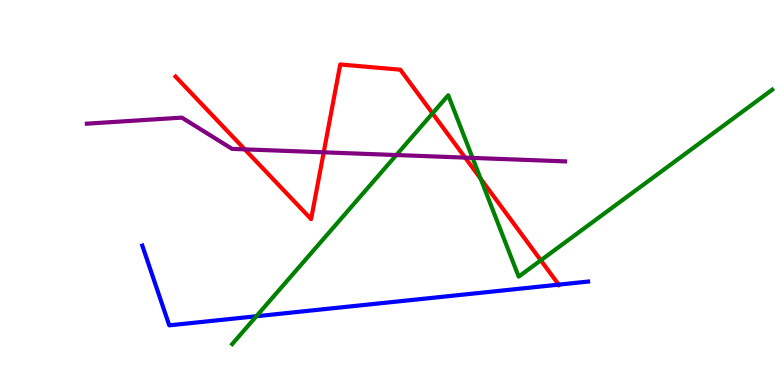[{'lines': ['blue', 'red'], 'intersections': [{'x': 7.21, 'y': 2.61}]}, {'lines': ['green', 'red'], 'intersections': [{'x': 5.58, 'y': 7.06}, {'x': 6.2, 'y': 5.36}, {'x': 6.98, 'y': 3.24}]}, {'lines': ['purple', 'red'], 'intersections': [{'x': 3.16, 'y': 6.12}, {'x': 4.18, 'y': 6.04}, {'x': 6.0, 'y': 5.91}]}, {'lines': ['blue', 'green'], 'intersections': [{'x': 3.31, 'y': 1.79}]}, {'lines': ['blue', 'purple'], 'intersections': []}, {'lines': ['green', 'purple'], 'intersections': [{'x': 5.11, 'y': 5.97}, {'x': 6.1, 'y': 5.9}]}]